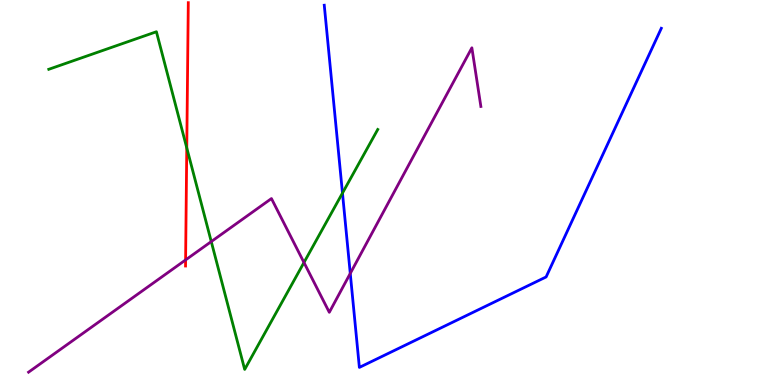[{'lines': ['blue', 'red'], 'intersections': []}, {'lines': ['green', 'red'], 'intersections': [{'x': 2.41, 'y': 6.16}]}, {'lines': ['purple', 'red'], 'intersections': [{'x': 2.39, 'y': 3.25}]}, {'lines': ['blue', 'green'], 'intersections': [{'x': 4.42, 'y': 4.98}]}, {'lines': ['blue', 'purple'], 'intersections': [{'x': 4.52, 'y': 2.9}]}, {'lines': ['green', 'purple'], 'intersections': [{'x': 2.73, 'y': 3.73}, {'x': 3.92, 'y': 3.18}]}]